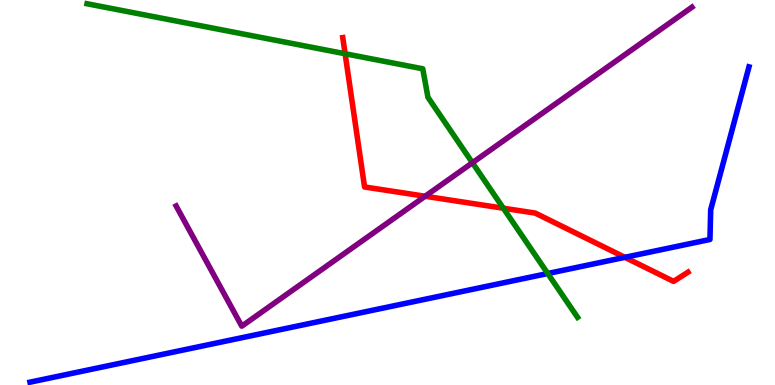[{'lines': ['blue', 'red'], 'intersections': [{'x': 8.06, 'y': 3.32}]}, {'lines': ['green', 'red'], 'intersections': [{'x': 4.45, 'y': 8.6}, {'x': 6.49, 'y': 4.59}]}, {'lines': ['purple', 'red'], 'intersections': [{'x': 5.49, 'y': 4.9}]}, {'lines': ['blue', 'green'], 'intersections': [{'x': 7.07, 'y': 2.9}]}, {'lines': ['blue', 'purple'], 'intersections': []}, {'lines': ['green', 'purple'], 'intersections': [{'x': 6.1, 'y': 5.77}]}]